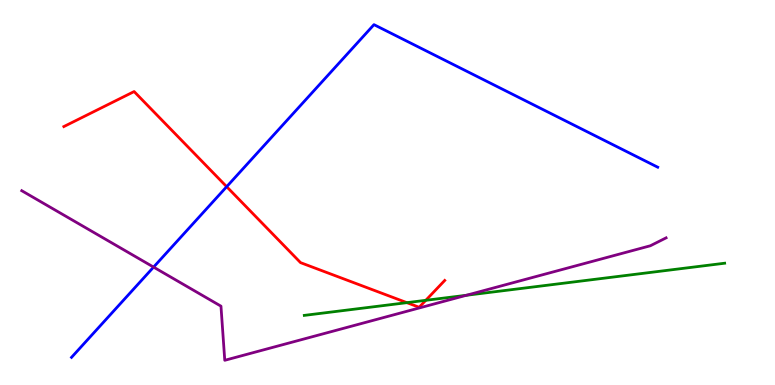[{'lines': ['blue', 'red'], 'intersections': [{'x': 2.92, 'y': 5.15}]}, {'lines': ['green', 'red'], 'intersections': [{'x': 5.25, 'y': 2.14}, {'x': 5.49, 'y': 2.2}]}, {'lines': ['purple', 'red'], 'intersections': []}, {'lines': ['blue', 'green'], 'intersections': []}, {'lines': ['blue', 'purple'], 'intersections': [{'x': 1.98, 'y': 3.06}]}, {'lines': ['green', 'purple'], 'intersections': [{'x': 6.02, 'y': 2.33}]}]